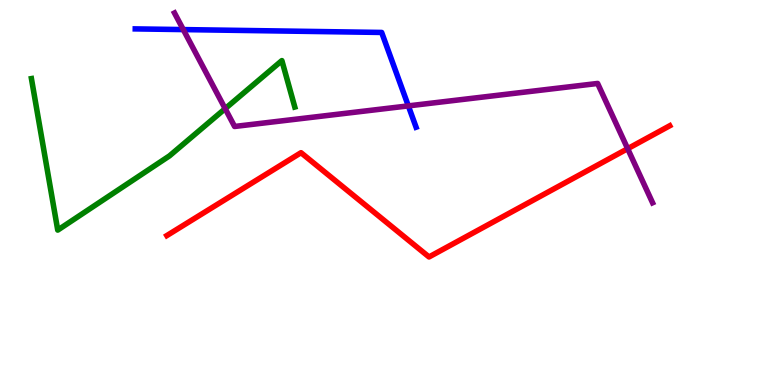[{'lines': ['blue', 'red'], 'intersections': []}, {'lines': ['green', 'red'], 'intersections': []}, {'lines': ['purple', 'red'], 'intersections': [{'x': 8.1, 'y': 6.14}]}, {'lines': ['blue', 'green'], 'intersections': []}, {'lines': ['blue', 'purple'], 'intersections': [{'x': 2.37, 'y': 9.23}, {'x': 5.27, 'y': 7.25}]}, {'lines': ['green', 'purple'], 'intersections': [{'x': 2.91, 'y': 7.18}]}]